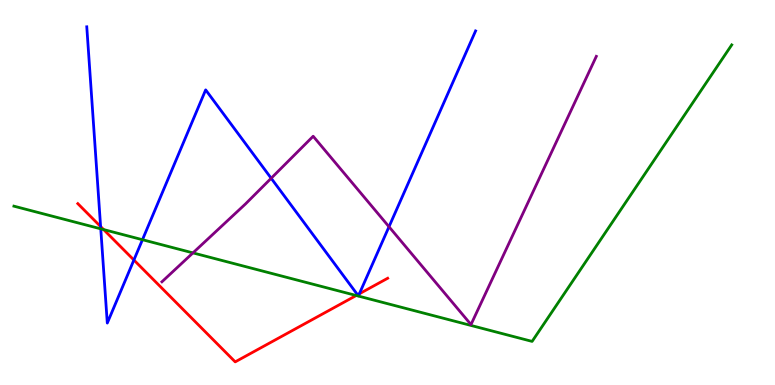[{'lines': ['blue', 'red'], 'intersections': [{'x': 1.3, 'y': 4.12}, {'x': 1.73, 'y': 3.25}, {'x': 4.61, 'y': 2.34}, {'x': 4.64, 'y': 2.37}]}, {'lines': ['green', 'red'], 'intersections': [{'x': 1.34, 'y': 4.04}, {'x': 4.6, 'y': 2.32}]}, {'lines': ['purple', 'red'], 'intersections': []}, {'lines': ['blue', 'green'], 'intersections': [{'x': 1.3, 'y': 4.06}, {'x': 1.84, 'y': 3.77}]}, {'lines': ['blue', 'purple'], 'intersections': [{'x': 3.5, 'y': 5.37}, {'x': 5.02, 'y': 4.11}]}, {'lines': ['green', 'purple'], 'intersections': [{'x': 2.49, 'y': 3.43}]}]